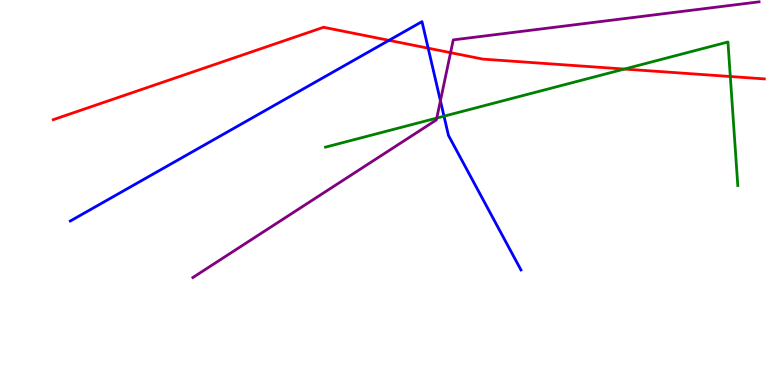[{'lines': ['blue', 'red'], 'intersections': [{'x': 5.02, 'y': 8.95}, {'x': 5.52, 'y': 8.75}]}, {'lines': ['green', 'red'], 'intersections': [{'x': 8.06, 'y': 8.21}, {'x': 9.42, 'y': 8.01}]}, {'lines': ['purple', 'red'], 'intersections': [{'x': 5.81, 'y': 8.63}]}, {'lines': ['blue', 'green'], 'intersections': [{'x': 5.73, 'y': 6.98}]}, {'lines': ['blue', 'purple'], 'intersections': [{'x': 5.68, 'y': 7.38}]}, {'lines': ['green', 'purple'], 'intersections': [{'x': 5.64, 'y': 6.93}]}]